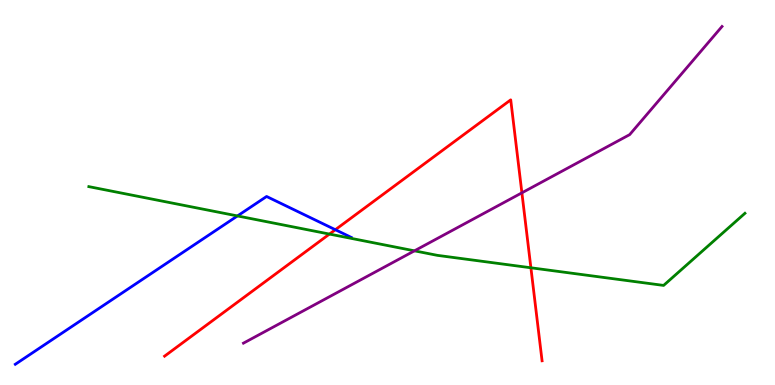[{'lines': ['blue', 'red'], 'intersections': [{'x': 4.33, 'y': 4.03}]}, {'lines': ['green', 'red'], 'intersections': [{'x': 4.25, 'y': 3.92}, {'x': 6.85, 'y': 3.04}]}, {'lines': ['purple', 'red'], 'intersections': [{'x': 6.73, 'y': 4.99}]}, {'lines': ['blue', 'green'], 'intersections': [{'x': 3.06, 'y': 4.39}]}, {'lines': ['blue', 'purple'], 'intersections': []}, {'lines': ['green', 'purple'], 'intersections': [{'x': 5.35, 'y': 3.48}]}]